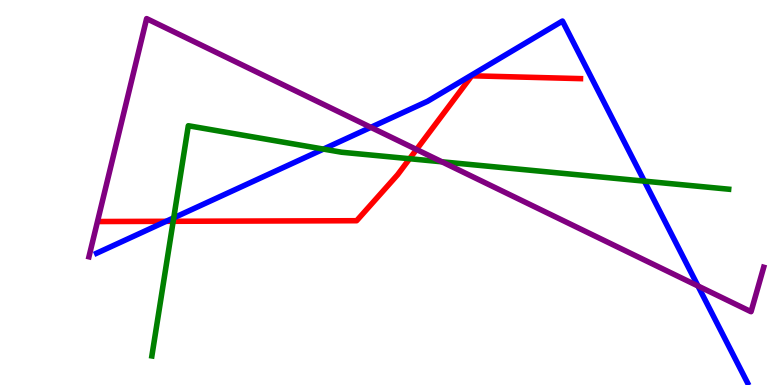[{'lines': ['blue', 'red'], 'intersections': [{'x': 2.14, 'y': 4.25}]}, {'lines': ['green', 'red'], 'intersections': [{'x': 2.23, 'y': 4.25}, {'x': 5.29, 'y': 5.88}]}, {'lines': ['purple', 'red'], 'intersections': [{'x': 5.37, 'y': 6.12}]}, {'lines': ['blue', 'green'], 'intersections': [{'x': 2.24, 'y': 4.34}, {'x': 4.17, 'y': 6.13}, {'x': 8.31, 'y': 5.29}]}, {'lines': ['blue', 'purple'], 'intersections': [{'x': 4.78, 'y': 6.69}, {'x': 9.01, 'y': 2.57}]}, {'lines': ['green', 'purple'], 'intersections': [{'x': 5.7, 'y': 5.8}]}]